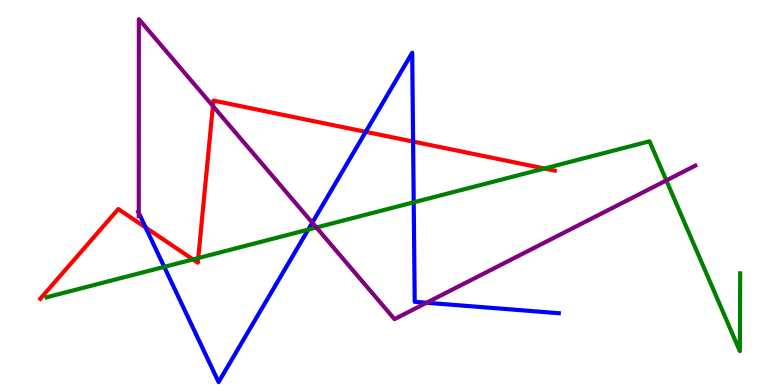[{'lines': ['blue', 'red'], 'intersections': [{'x': 1.88, 'y': 4.09}, {'x': 4.72, 'y': 6.58}, {'x': 5.33, 'y': 6.32}]}, {'lines': ['green', 'red'], 'intersections': [{'x': 2.49, 'y': 3.26}, {'x': 2.56, 'y': 3.3}, {'x': 7.02, 'y': 5.62}]}, {'lines': ['purple', 'red'], 'intersections': [{'x': 2.75, 'y': 7.25}]}, {'lines': ['blue', 'green'], 'intersections': [{'x': 2.12, 'y': 3.07}, {'x': 3.98, 'y': 4.04}, {'x': 5.34, 'y': 4.75}]}, {'lines': ['blue', 'purple'], 'intersections': [{'x': 1.79, 'y': 4.47}, {'x': 4.03, 'y': 4.22}, {'x': 5.5, 'y': 2.14}]}, {'lines': ['green', 'purple'], 'intersections': [{'x': 4.08, 'y': 4.09}, {'x': 8.6, 'y': 5.31}]}]